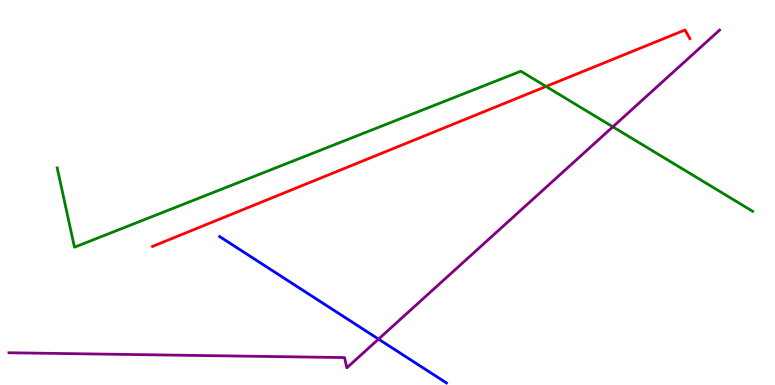[{'lines': ['blue', 'red'], 'intersections': []}, {'lines': ['green', 'red'], 'intersections': [{'x': 7.05, 'y': 7.75}]}, {'lines': ['purple', 'red'], 'intersections': []}, {'lines': ['blue', 'green'], 'intersections': []}, {'lines': ['blue', 'purple'], 'intersections': [{'x': 4.88, 'y': 1.19}]}, {'lines': ['green', 'purple'], 'intersections': [{'x': 7.91, 'y': 6.71}]}]